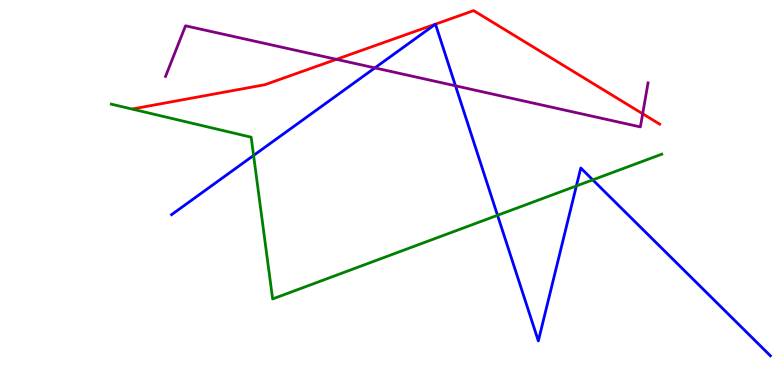[{'lines': ['blue', 'red'], 'intersections': [{'x': 5.62, 'y': 9.37}, {'x': 5.62, 'y': 9.37}]}, {'lines': ['green', 'red'], 'intersections': []}, {'lines': ['purple', 'red'], 'intersections': [{'x': 4.34, 'y': 8.46}, {'x': 8.29, 'y': 7.05}]}, {'lines': ['blue', 'green'], 'intersections': [{'x': 3.27, 'y': 5.96}, {'x': 6.42, 'y': 4.41}, {'x': 7.44, 'y': 5.17}, {'x': 7.65, 'y': 5.33}]}, {'lines': ['blue', 'purple'], 'intersections': [{'x': 4.84, 'y': 8.24}, {'x': 5.88, 'y': 7.77}]}, {'lines': ['green', 'purple'], 'intersections': []}]